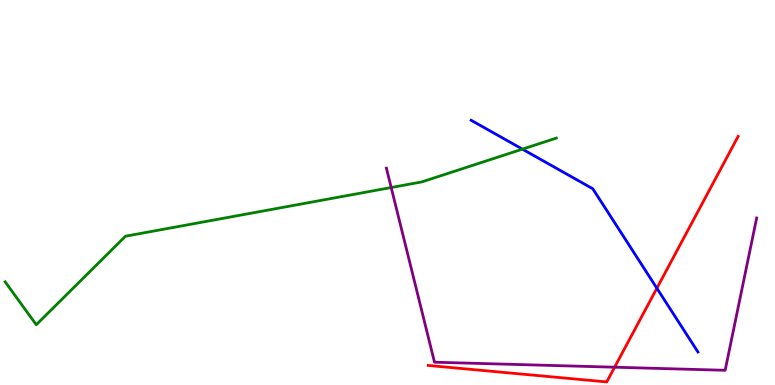[{'lines': ['blue', 'red'], 'intersections': [{'x': 8.48, 'y': 2.51}]}, {'lines': ['green', 'red'], 'intersections': []}, {'lines': ['purple', 'red'], 'intersections': [{'x': 7.93, 'y': 0.462}]}, {'lines': ['blue', 'green'], 'intersections': [{'x': 6.74, 'y': 6.13}]}, {'lines': ['blue', 'purple'], 'intersections': []}, {'lines': ['green', 'purple'], 'intersections': [{'x': 5.05, 'y': 5.13}]}]